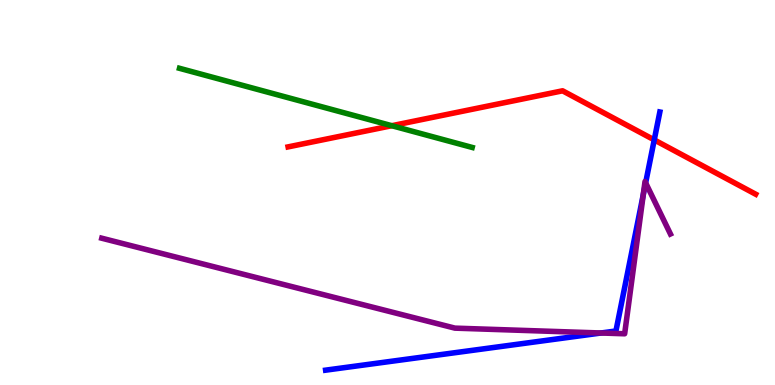[{'lines': ['blue', 'red'], 'intersections': [{'x': 8.44, 'y': 6.37}]}, {'lines': ['green', 'red'], 'intersections': [{'x': 5.06, 'y': 6.73}]}, {'lines': ['purple', 'red'], 'intersections': []}, {'lines': ['blue', 'green'], 'intersections': []}, {'lines': ['blue', 'purple'], 'intersections': [{'x': 7.75, 'y': 1.35}, {'x': 8.3, 'y': 4.94}, {'x': 8.33, 'y': 5.25}]}, {'lines': ['green', 'purple'], 'intersections': []}]